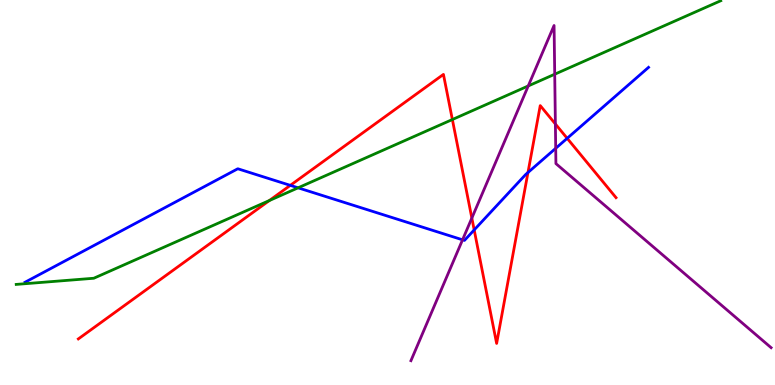[{'lines': ['blue', 'red'], 'intersections': [{'x': 3.75, 'y': 5.19}, {'x': 6.12, 'y': 4.03}, {'x': 6.81, 'y': 5.52}, {'x': 7.32, 'y': 6.41}]}, {'lines': ['green', 'red'], 'intersections': [{'x': 3.48, 'y': 4.79}, {'x': 5.84, 'y': 6.9}]}, {'lines': ['purple', 'red'], 'intersections': [{'x': 6.09, 'y': 4.34}, {'x': 7.17, 'y': 6.78}]}, {'lines': ['blue', 'green'], 'intersections': [{'x': 3.85, 'y': 5.12}]}, {'lines': ['blue', 'purple'], 'intersections': [{'x': 5.97, 'y': 3.77}, {'x': 7.17, 'y': 6.15}]}, {'lines': ['green', 'purple'], 'intersections': [{'x': 6.82, 'y': 7.77}, {'x': 7.16, 'y': 8.07}]}]